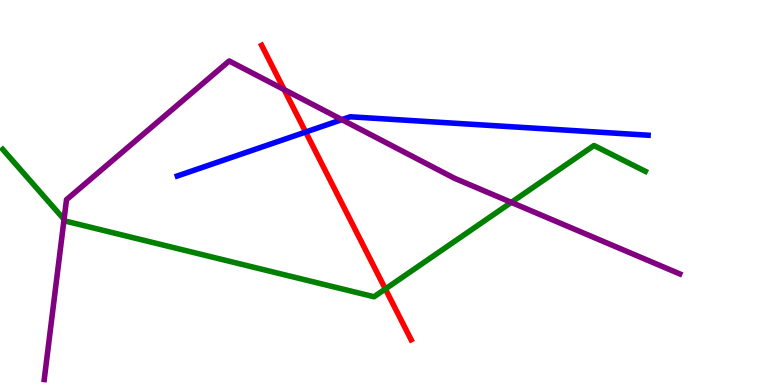[{'lines': ['blue', 'red'], 'intersections': [{'x': 3.94, 'y': 6.57}]}, {'lines': ['green', 'red'], 'intersections': [{'x': 4.97, 'y': 2.49}]}, {'lines': ['purple', 'red'], 'intersections': [{'x': 3.67, 'y': 7.67}]}, {'lines': ['blue', 'green'], 'intersections': []}, {'lines': ['blue', 'purple'], 'intersections': [{'x': 4.41, 'y': 6.89}]}, {'lines': ['green', 'purple'], 'intersections': [{'x': 0.827, 'y': 4.3}, {'x': 6.6, 'y': 4.74}]}]